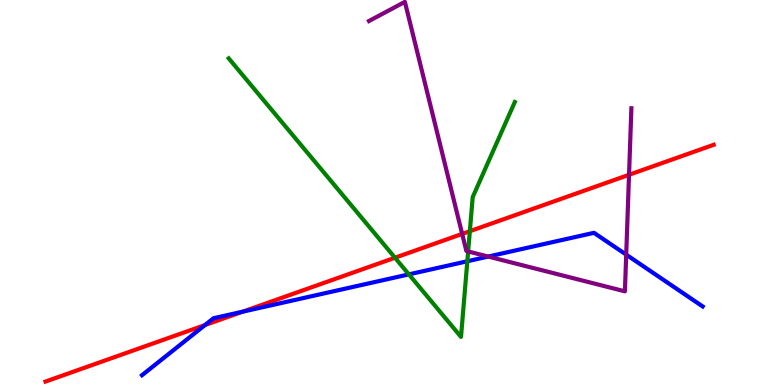[{'lines': ['blue', 'red'], 'intersections': [{'x': 2.64, 'y': 1.56}, {'x': 3.13, 'y': 1.91}]}, {'lines': ['green', 'red'], 'intersections': [{'x': 5.1, 'y': 3.31}, {'x': 6.06, 'y': 3.99}]}, {'lines': ['purple', 'red'], 'intersections': [{'x': 5.96, 'y': 3.92}, {'x': 8.12, 'y': 5.46}]}, {'lines': ['blue', 'green'], 'intersections': [{'x': 5.28, 'y': 2.87}, {'x': 6.03, 'y': 3.21}]}, {'lines': ['blue', 'purple'], 'intersections': [{'x': 6.3, 'y': 3.34}, {'x': 8.08, 'y': 3.39}]}, {'lines': ['green', 'purple'], 'intersections': [{'x': 6.04, 'y': 3.47}]}]